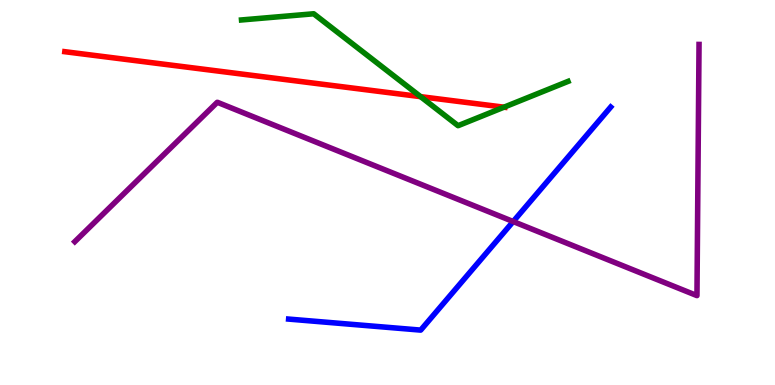[{'lines': ['blue', 'red'], 'intersections': []}, {'lines': ['green', 'red'], 'intersections': [{'x': 5.43, 'y': 7.49}, {'x': 6.5, 'y': 7.22}]}, {'lines': ['purple', 'red'], 'intersections': []}, {'lines': ['blue', 'green'], 'intersections': []}, {'lines': ['blue', 'purple'], 'intersections': [{'x': 6.62, 'y': 4.25}]}, {'lines': ['green', 'purple'], 'intersections': []}]